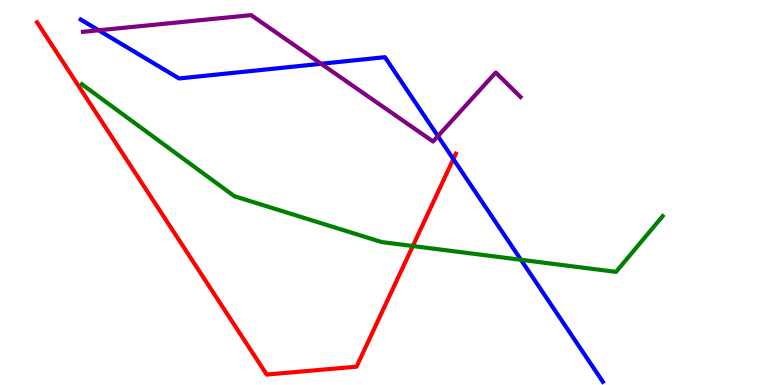[{'lines': ['blue', 'red'], 'intersections': [{'x': 5.85, 'y': 5.87}]}, {'lines': ['green', 'red'], 'intersections': [{'x': 5.33, 'y': 3.61}]}, {'lines': ['purple', 'red'], 'intersections': []}, {'lines': ['blue', 'green'], 'intersections': [{'x': 6.72, 'y': 3.25}]}, {'lines': ['blue', 'purple'], 'intersections': [{'x': 1.27, 'y': 9.21}, {'x': 4.14, 'y': 8.34}, {'x': 5.65, 'y': 6.46}]}, {'lines': ['green', 'purple'], 'intersections': []}]